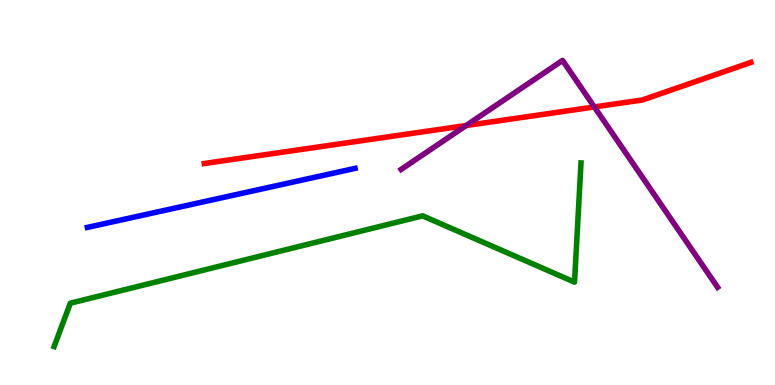[{'lines': ['blue', 'red'], 'intersections': []}, {'lines': ['green', 'red'], 'intersections': []}, {'lines': ['purple', 'red'], 'intersections': [{'x': 6.01, 'y': 6.74}, {'x': 7.67, 'y': 7.22}]}, {'lines': ['blue', 'green'], 'intersections': []}, {'lines': ['blue', 'purple'], 'intersections': []}, {'lines': ['green', 'purple'], 'intersections': []}]